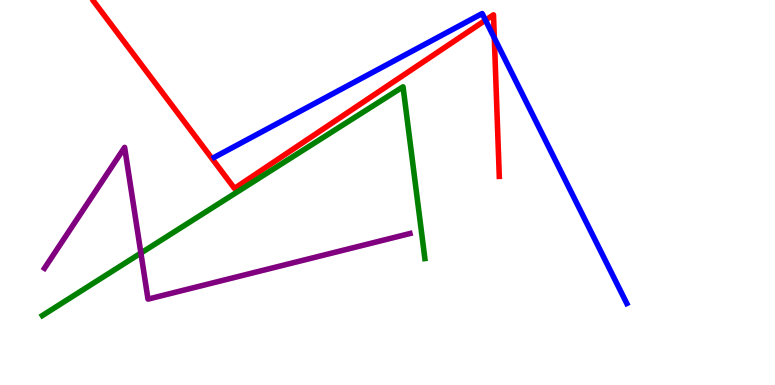[{'lines': ['blue', 'red'], 'intersections': [{'x': 6.26, 'y': 9.48}, {'x': 6.38, 'y': 9.01}]}, {'lines': ['green', 'red'], 'intersections': []}, {'lines': ['purple', 'red'], 'intersections': []}, {'lines': ['blue', 'green'], 'intersections': []}, {'lines': ['blue', 'purple'], 'intersections': []}, {'lines': ['green', 'purple'], 'intersections': [{'x': 1.82, 'y': 3.43}]}]